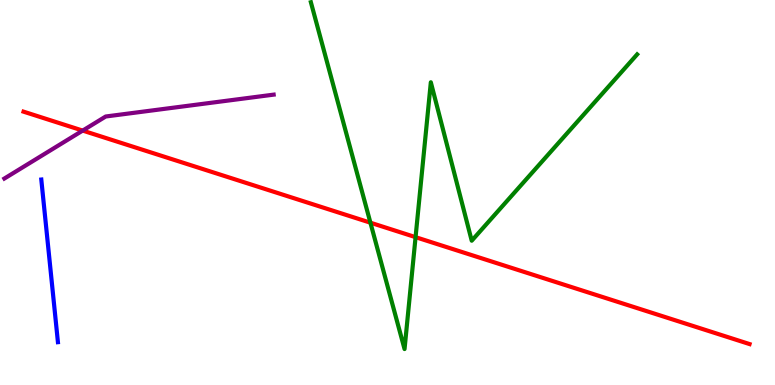[{'lines': ['blue', 'red'], 'intersections': []}, {'lines': ['green', 'red'], 'intersections': [{'x': 4.78, 'y': 4.22}, {'x': 5.36, 'y': 3.84}]}, {'lines': ['purple', 'red'], 'intersections': [{'x': 1.07, 'y': 6.61}]}, {'lines': ['blue', 'green'], 'intersections': []}, {'lines': ['blue', 'purple'], 'intersections': []}, {'lines': ['green', 'purple'], 'intersections': []}]